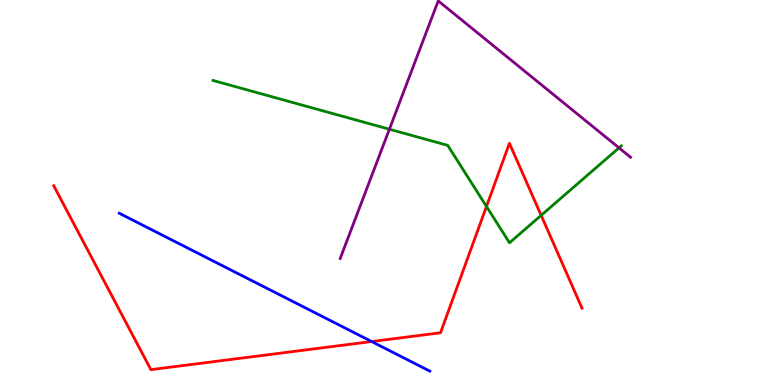[{'lines': ['blue', 'red'], 'intersections': [{'x': 4.8, 'y': 1.13}]}, {'lines': ['green', 'red'], 'intersections': [{'x': 6.28, 'y': 4.64}, {'x': 6.98, 'y': 4.41}]}, {'lines': ['purple', 'red'], 'intersections': []}, {'lines': ['blue', 'green'], 'intersections': []}, {'lines': ['blue', 'purple'], 'intersections': []}, {'lines': ['green', 'purple'], 'intersections': [{'x': 5.02, 'y': 6.64}, {'x': 7.99, 'y': 6.16}]}]